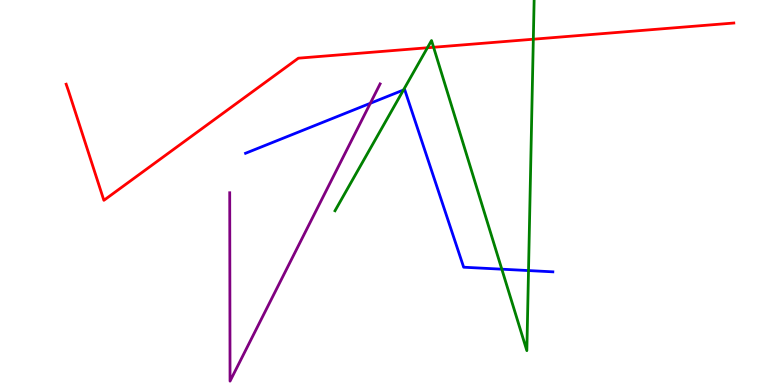[{'lines': ['blue', 'red'], 'intersections': []}, {'lines': ['green', 'red'], 'intersections': [{'x': 5.51, 'y': 8.76}, {'x': 5.59, 'y': 8.77}, {'x': 6.88, 'y': 8.98}]}, {'lines': ['purple', 'red'], 'intersections': []}, {'lines': ['blue', 'green'], 'intersections': [{'x': 5.21, 'y': 7.66}, {'x': 6.47, 'y': 3.01}, {'x': 6.82, 'y': 2.97}]}, {'lines': ['blue', 'purple'], 'intersections': [{'x': 4.78, 'y': 7.32}]}, {'lines': ['green', 'purple'], 'intersections': []}]